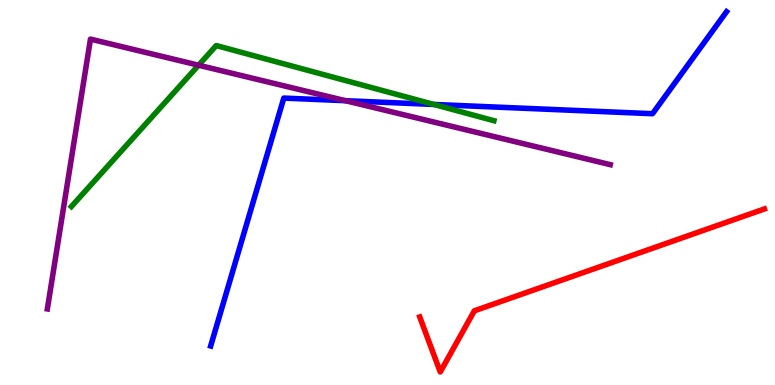[{'lines': ['blue', 'red'], 'intersections': []}, {'lines': ['green', 'red'], 'intersections': []}, {'lines': ['purple', 'red'], 'intersections': []}, {'lines': ['blue', 'green'], 'intersections': [{'x': 5.6, 'y': 7.29}]}, {'lines': ['blue', 'purple'], 'intersections': [{'x': 4.46, 'y': 7.38}]}, {'lines': ['green', 'purple'], 'intersections': [{'x': 2.56, 'y': 8.31}]}]